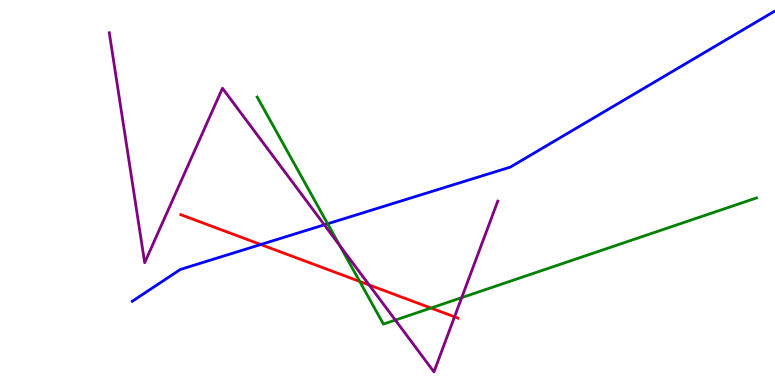[{'lines': ['blue', 'red'], 'intersections': [{'x': 3.36, 'y': 3.65}]}, {'lines': ['green', 'red'], 'intersections': [{'x': 4.64, 'y': 2.69}, {'x': 5.56, 'y': 2.0}]}, {'lines': ['purple', 'red'], 'intersections': [{'x': 4.76, 'y': 2.6}, {'x': 5.86, 'y': 1.77}]}, {'lines': ['blue', 'green'], 'intersections': [{'x': 4.23, 'y': 4.19}]}, {'lines': ['blue', 'purple'], 'intersections': [{'x': 4.18, 'y': 4.16}]}, {'lines': ['green', 'purple'], 'intersections': [{'x': 4.38, 'y': 3.62}, {'x': 5.1, 'y': 1.69}, {'x': 5.96, 'y': 2.27}]}]